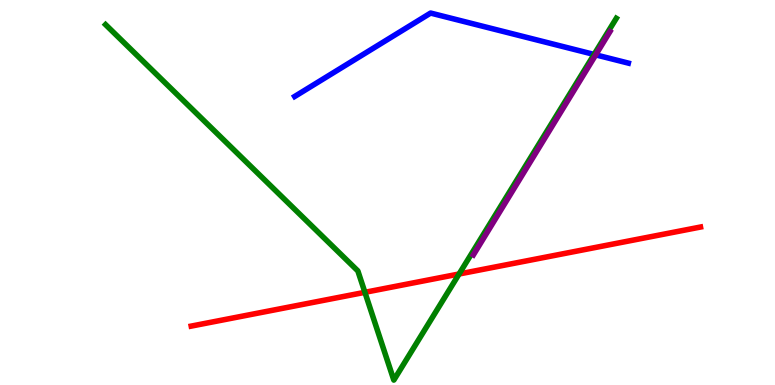[{'lines': ['blue', 'red'], 'intersections': []}, {'lines': ['green', 'red'], 'intersections': [{'x': 4.71, 'y': 2.41}, {'x': 5.92, 'y': 2.88}]}, {'lines': ['purple', 'red'], 'intersections': []}, {'lines': ['blue', 'green'], 'intersections': [{'x': 7.67, 'y': 8.59}]}, {'lines': ['blue', 'purple'], 'intersections': [{'x': 7.69, 'y': 8.58}]}, {'lines': ['green', 'purple'], 'intersections': []}]